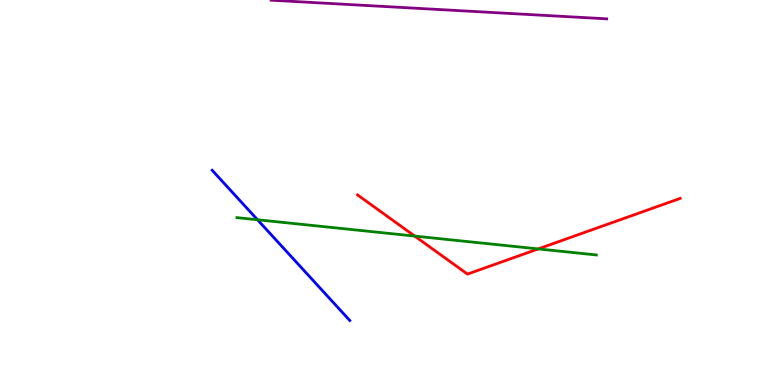[{'lines': ['blue', 'red'], 'intersections': []}, {'lines': ['green', 'red'], 'intersections': [{'x': 5.35, 'y': 3.87}, {'x': 6.95, 'y': 3.53}]}, {'lines': ['purple', 'red'], 'intersections': []}, {'lines': ['blue', 'green'], 'intersections': [{'x': 3.32, 'y': 4.29}]}, {'lines': ['blue', 'purple'], 'intersections': []}, {'lines': ['green', 'purple'], 'intersections': []}]